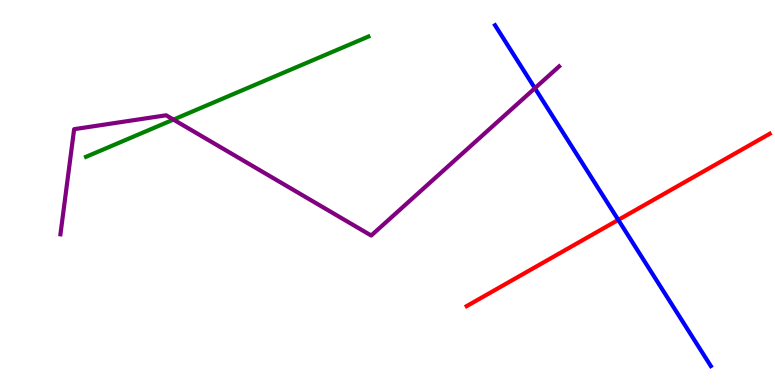[{'lines': ['blue', 'red'], 'intersections': [{'x': 7.98, 'y': 4.29}]}, {'lines': ['green', 'red'], 'intersections': []}, {'lines': ['purple', 'red'], 'intersections': []}, {'lines': ['blue', 'green'], 'intersections': []}, {'lines': ['blue', 'purple'], 'intersections': [{'x': 6.9, 'y': 7.71}]}, {'lines': ['green', 'purple'], 'intersections': [{'x': 2.24, 'y': 6.89}]}]